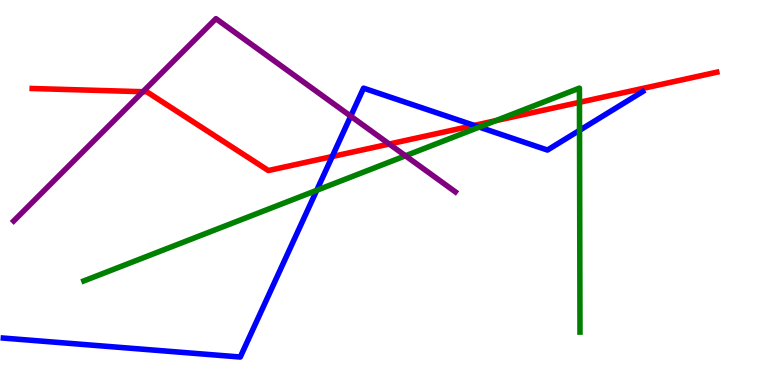[{'lines': ['blue', 'red'], 'intersections': [{'x': 4.29, 'y': 5.93}, {'x': 6.12, 'y': 6.74}]}, {'lines': ['green', 'red'], 'intersections': [{'x': 6.4, 'y': 6.87}, {'x': 7.48, 'y': 7.34}]}, {'lines': ['purple', 'red'], 'intersections': [{'x': 1.84, 'y': 7.62}, {'x': 5.02, 'y': 6.26}]}, {'lines': ['blue', 'green'], 'intersections': [{'x': 4.09, 'y': 5.06}, {'x': 6.18, 'y': 6.7}, {'x': 7.48, 'y': 6.61}]}, {'lines': ['blue', 'purple'], 'intersections': [{'x': 4.53, 'y': 6.98}]}, {'lines': ['green', 'purple'], 'intersections': [{'x': 5.23, 'y': 5.95}]}]